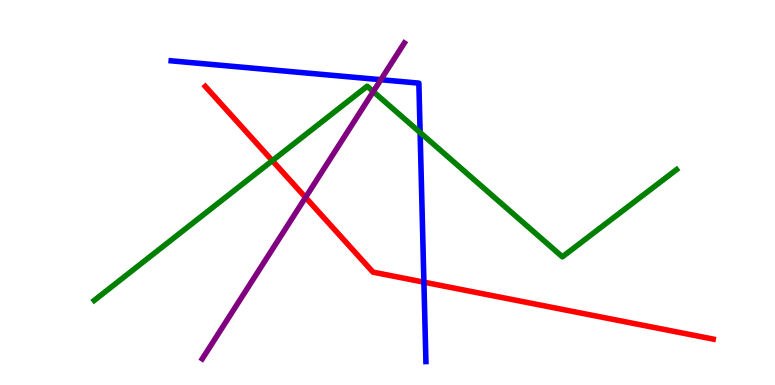[{'lines': ['blue', 'red'], 'intersections': [{'x': 5.47, 'y': 2.67}]}, {'lines': ['green', 'red'], 'intersections': [{'x': 3.51, 'y': 5.83}]}, {'lines': ['purple', 'red'], 'intersections': [{'x': 3.94, 'y': 4.87}]}, {'lines': ['blue', 'green'], 'intersections': [{'x': 5.42, 'y': 6.56}]}, {'lines': ['blue', 'purple'], 'intersections': [{'x': 4.91, 'y': 7.93}]}, {'lines': ['green', 'purple'], 'intersections': [{'x': 4.82, 'y': 7.62}]}]